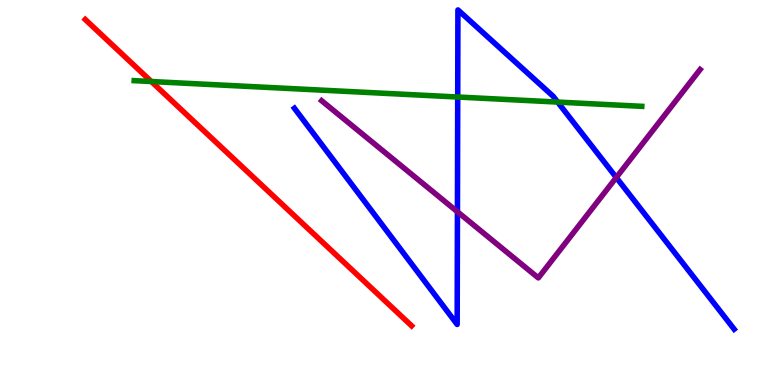[{'lines': ['blue', 'red'], 'intersections': []}, {'lines': ['green', 'red'], 'intersections': [{'x': 1.95, 'y': 7.88}]}, {'lines': ['purple', 'red'], 'intersections': []}, {'lines': ['blue', 'green'], 'intersections': [{'x': 5.91, 'y': 7.48}, {'x': 7.2, 'y': 7.35}]}, {'lines': ['blue', 'purple'], 'intersections': [{'x': 5.9, 'y': 4.5}, {'x': 7.95, 'y': 5.39}]}, {'lines': ['green', 'purple'], 'intersections': []}]